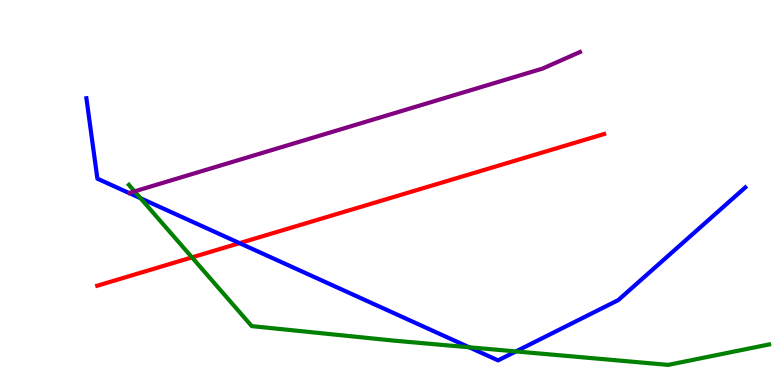[{'lines': ['blue', 'red'], 'intersections': [{'x': 3.09, 'y': 3.68}]}, {'lines': ['green', 'red'], 'intersections': [{'x': 2.48, 'y': 3.31}]}, {'lines': ['purple', 'red'], 'intersections': []}, {'lines': ['blue', 'green'], 'intersections': [{'x': 1.81, 'y': 4.85}, {'x': 6.05, 'y': 0.98}, {'x': 6.66, 'y': 0.872}]}, {'lines': ['blue', 'purple'], 'intersections': []}, {'lines': ['green', 'purple'], 'intersections': [{'x': 1.74, 'y': 5.03}]}]